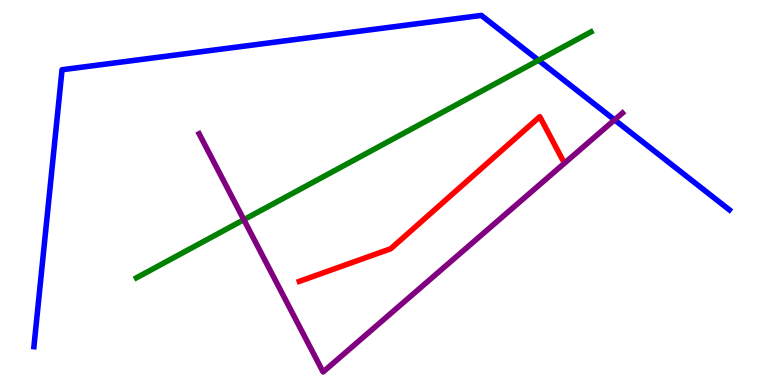[{'lines': ['blue', 'red'], 'intersections': []}, {'lines': ['green', 'red'], 'intersections': []}, {'lines': ['purple', 'red'], 'intersections': []}, {'lines': ['blue', 'green'], 'intersections': [{'x': 6.95, 'y': 8.43}]}, {'lines': ['blue', 'purple'], 'intersections': [{'x': 7.93, 'y': 6.89}]}, {'lines': ['green', 'purple'], 'intersections': [{'x': 3.15, 'y': 4.29}]}]